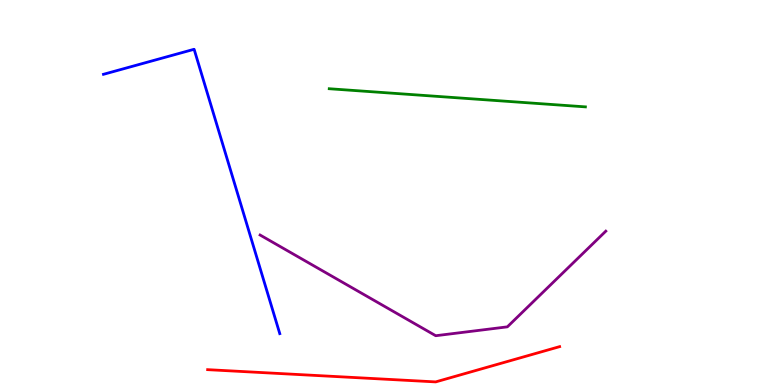[{'lines': ['blue', 'red'], 'intersections': []}, {'lines': ['green', 'red'], 'intersections': []}, {'lines': ['purple', 'red'], 'intersections': []}, {'lines': ['blue', 'green'], 'intersections': []}, {'lines': ['blue', 'purple'], 'intersections': []}, {'lines': ['green', 'purple'], 'intersections': []}]